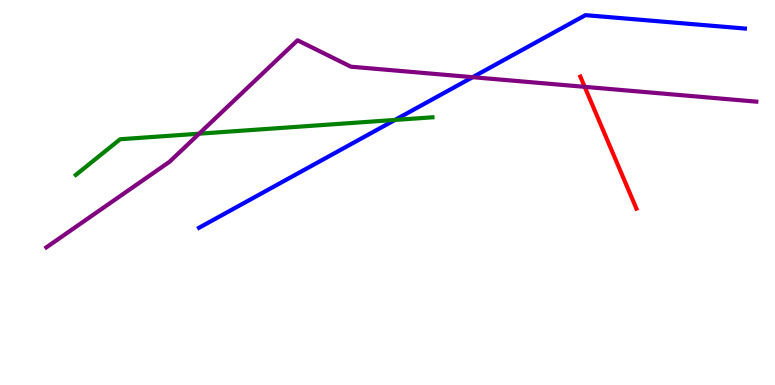[{'lines': ['blue', 'red'], 'intersections': []}, {'lines': ['green', 'red'], 'intersections': []}, {'lines': ['purple', 'red'], 'intersections': [{'x': 7.54, 'y': 7.74}]}, {'lines': ['blue', 'green'], 'intersections': [{'x': 5.1, 'y': 6.88}]}, {'lines': ['blue', 'purple'], 'intersections': [{'x': 6.1, 'y': 8.0}]}, {'lines': ['green', 'purple'], 'intersections': [{'x': 2.57, 'y': 6.53}]}]